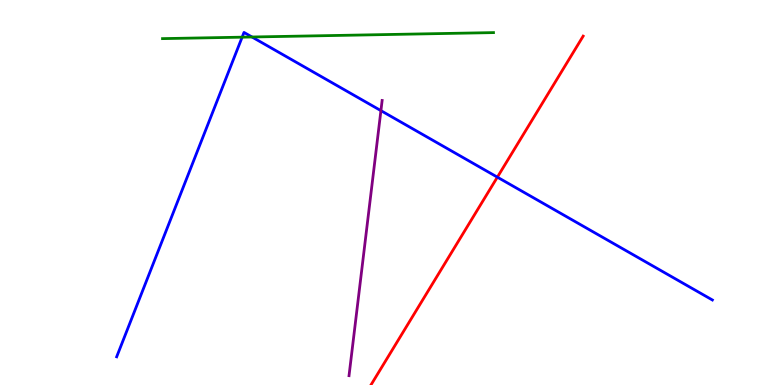[{'lines': ['blue', 'red'], 'intersections': [{'x': 6.42, 'y': 5.4}]}, {'lines': ['green', 'red'], 'intersections': []}, {'lines': ['purple', 'red'], 'intersections': []}, {'lines': ['blue', 'green'], 'intersections': [{'x': 3.12, 'y': 9.03}, {'x': 3.25, 'y': 9.04}]}, {'lines': ['blue', 'purple'], 'intersections': [{'x': 4.92, 'y': 7.13}]}, {'lines': ['green', 'purple'], 'intersections': []}]